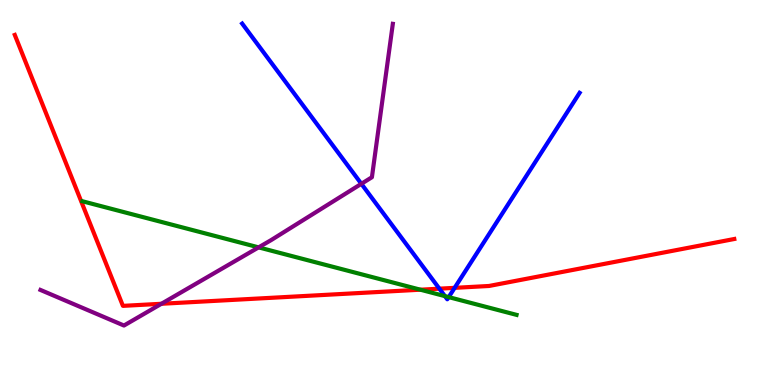[{'lines': ['blue', 'red'], 'intersections': [{'x': 5.67, 'y': 2.5}, {'x': 5.87, 'y': 2.52}]}, {'lines': ['green', 'red'], 'intersections': [{'x': 5.42, 'y': 2.48}]}, {'lines': ['purple', 'red'], 'intersections': [{'x': 2.08, 'y': 2.11}]}, {'lines': ['blue', 'green'], 'intersections': [{'x': 5.74, 'y': 2.31}, {'x': 5.79, 'y': 2.28}]}, {'lines': ['blue', 'purple'], 'intersections': [{'x': 4.66, 'y': 5.23}]}, {'lines': ['green', 'purple'], 'intersections': [{'x': 3.34, 'y': 3.57}]}]